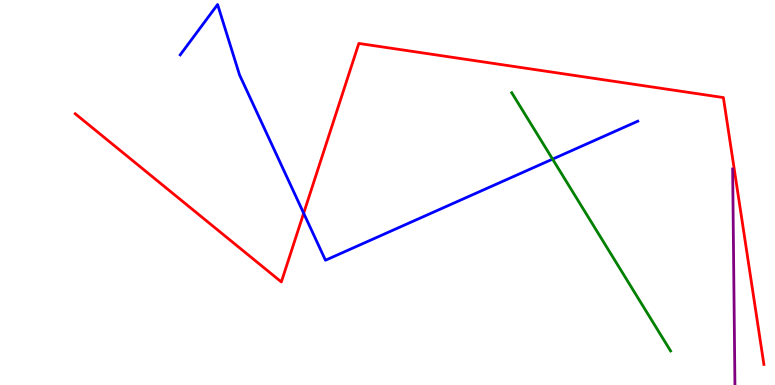[{'lines': ['blue', 'red'], 'intersections': [{'x': 3.92, 'y': 4.46}]}, {'lines': ['green', 'red'], 'intersections': []}, {'lines': ['purple', 'red'], 'intersections': []}, {'lines': ['blue', 'green'], 'intersections': [{'x': 7.13, 'y': 5.87}]}, {'lines': ['blue', 'purple'], 'intersections': []}, {'lines': ['green', 'purple'], 'intersections': []}]